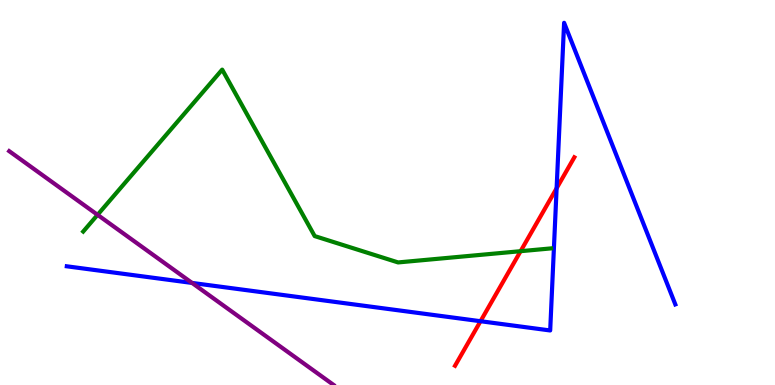[{'lines': ['blue', 'red'], 'intersections': [{'x': 6.2, 'y': 1.66}, {'x': 7.18, 'y': 5.11}]}, {'lines': ['green', 'red'], 'intersections': [{'x': 6.72, 'y': 3.48}]}, {'lines': ['purple', 'red'], 'intersections': []}, {'lines': ['blue', 'green'], 'intersections': []}, {'lines': ['blue', 'purple'], 'intersections': [{'x': 2.48, 'y': 2.65}]}, {'lines': ['green', 'purple'], 'intersections': [{'x': 1.26, 'y': 4.42}]}]